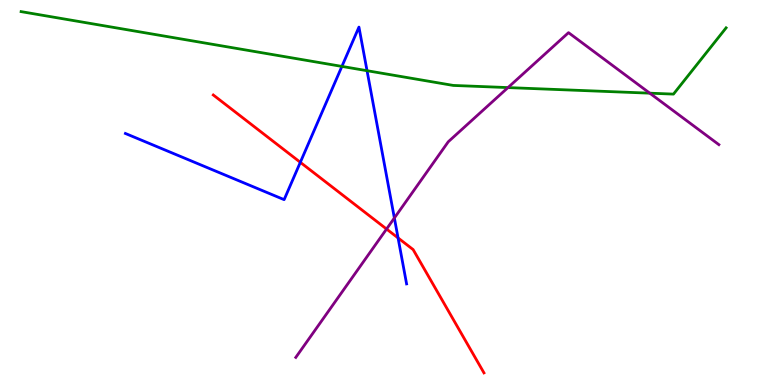[{'lines': ['blue', 'red'], 'intersections': [{'x': 3.88, 'y': 5.78}, {'x': 5.14, 'y': 3.82}]}, {'lines': ['green', 'red'], 'intersections': []}, {'lines': ['purple', 'red'], 'intersections': [{'x': 4.99, 'y': 4.05}]}, {'lines': ['blue', 'green'], 'intersections': [{'x': 4.41, 'y': 8.28}, {'x': 4.74, 'y': 8.16}]}, {'lines': ['blue', 'purple'], 'intersections': [{'x': 5.09, 'y': 4.34}]}, {'lines': ['green', 'purple'], 'intersections': [{'x': 6.55, 'y': 7.73}, {'x': 8.38, 'y': 7.58}]}]